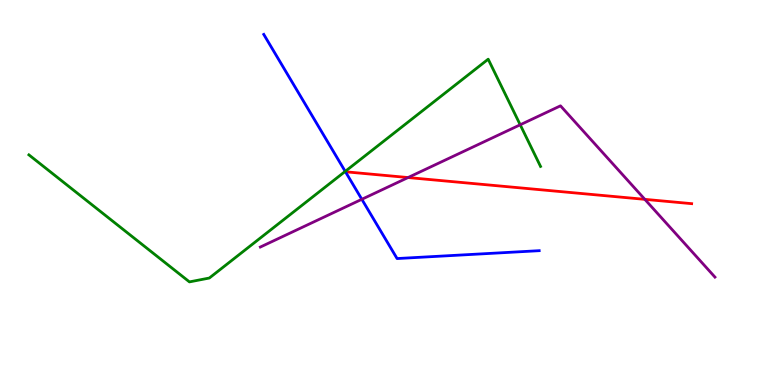[{'lines': ['blue', 'red'], 'intersections': []}, {'lines': ['green', 'red'], 'intersections': []}, {'lines': ['purple', 'red'], 'intersections': [{'x': 5.27, 'y': 5.39}, {'x': 8.32, 'y': 4.82}]}, {'lines': ['blue', 'green'], 'intersections': [{'x': 4.45, 'y': 5.55}]}, {'lines': ['blue', 'purple'], 'intersections': [{'x': 4.67, 'y': 4.82}]}, {'lines': ['green', 'purple'], 'intersections': [{'x': 6.71, 'y': 6.76}]}]